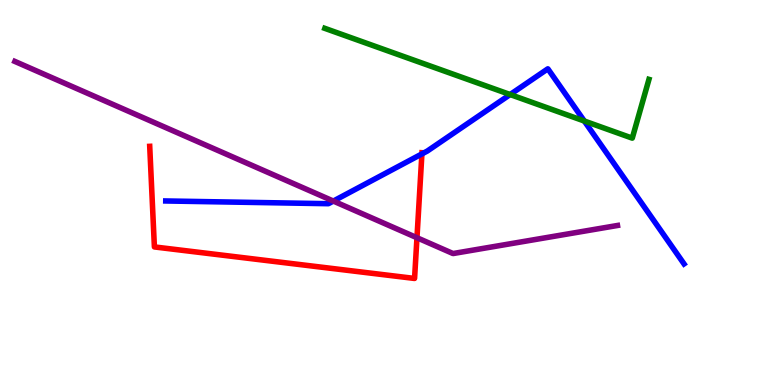[{'lines': ['blue', 'red'], 'intersections': [{'x': 5.44, 'y': 6.0}]}, {'lines': ['green', 'red'], 'intersections': []}, {'lines': ['purple', 'red'], 'intersections': [{'x': 5.38, 'y': 3.83}]}, {'lines': ['blue', 'green'], 'intersections': [{'x': 6.58, 'y': 7.54}, {'x': 7.54, 'y': 6.86}]}, {'lines': ['blue', 'purple'], 'intersections': [{'x': 4.3, 'y': 4.78}]}, {'lines': ['green', 'purple'], 'intersections': []}]